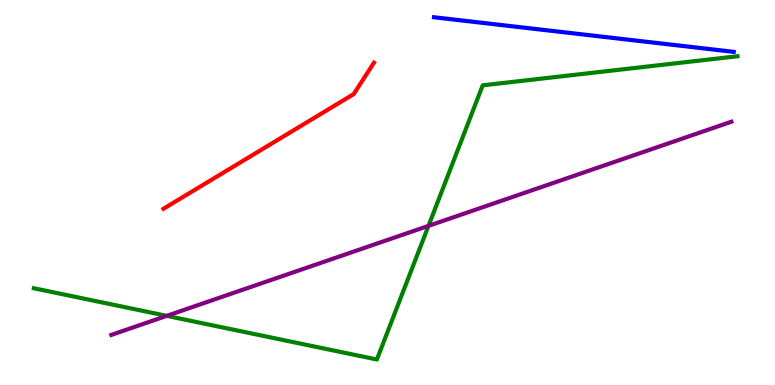[{'lines': ['blue', 'red'], 'intersections': []}, {'lines': ['green', 'red'], 'intersections': []}, {'lines': ['purple', 'red'], 'intersections': []}, {'lines': ['blue', 'green'], 'intersections': []}, {'lines': ['blue', 'purple'], 'intersections': []}, {'lines': ['green', 'purple'], 'intersections': [{'x': 2.15, 'y': 1.8}, {'x': 5.53, 'y': 4.13}]}]